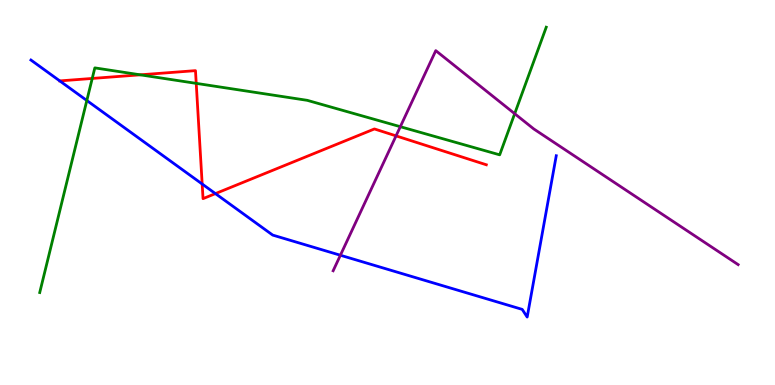[{'lines': ['blue', 'red'], 'intersections': [{'x': 2.61, 'y': 5.22}, {'x': 2.78, 'y': 4.97}]}, {'lines': ['green', 'red'], 'intersections': [{'x': 1.19, 'y': 7.96}, {'x': 1.81, 'y': 8.06}, {'x': 2.53, 'y': 7.83}]}, {'lines': ['purple', 'red'], 'intersections': [{'x': 5.11, 'y': 6.47}]}, {'lines': ['blue', 'green'], 'intersections': [{'x': 1.12, 'y': 7.39}]}, {'lines': ['blue', 'purple'], 'intersections': [{'x': 4.39, 'y': 3.37}]}, {'lines': ['green', 'purple'], 'intersections': [{'x': 5.17, 'y': 6.71}, {'x': 6.64, 'y': 7.05}]}]